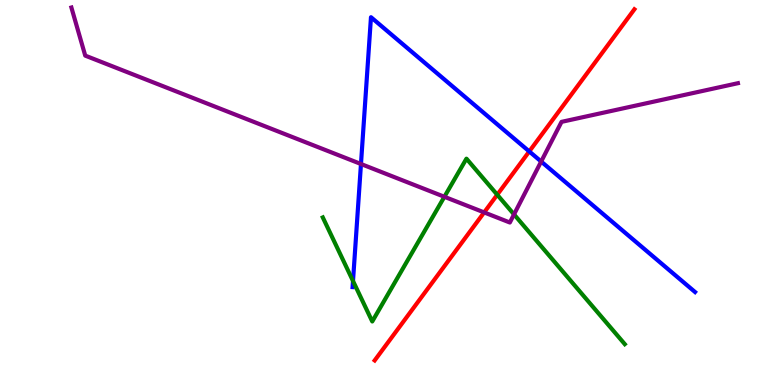[{'lines': ['blue', 'red'], 'intersections': [{'x': 6.83, 'y': 6.07}]}, {'lines': ['green', 'red'], 'intersections': [{'x': 6.42, 'y': 4.94}]}, {'lines': ['purple', 'red'], 'intersections': [{'x': 6.25, 'y': 4.48}]}, {'lines': ['blue', 'green'], 'intersections': [{'x': 4.55, 'y': 2.7}]}, {'lines': ['blue', 'purple'], 'intersections': [{'x': 4.66, 'y': 5.74}, {'x': 6.98, 'y': 5.8}]}, {'lines': ['green', 'purple'], 'intersections': [{'x': 5.73, 'y': 4.89}, {'x': 6.63, 'y': 4.43}]}]